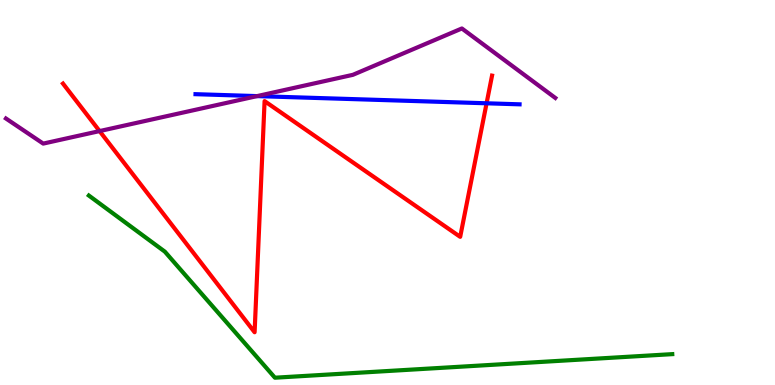[{'lines': ['blue', 'red'], 'intersections': [{'x': 6.28, 'y': 7.32}]}, {'lines': ['green', 'red'], 'intersections': []}, {'lines': ['purple', 'red'], 'intersections': [{'x': 1.28, 'y': 6.6}]}, {'lines': ['blue', 'green'], 'intersections': []}, {'lines': ['blue', 'purple'], 'intersections': [{'x': 3.32, 'y': 7.5}]}, {'lines': ['green', 'purple'], 'intersections': []}]